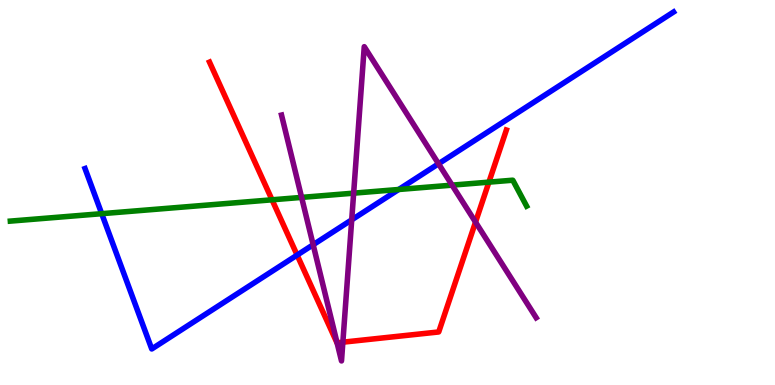[{'lines': ['blue', 'red'], 'intersections': [{'x': 3.83, 'y': 3.37}]}, {'lines': ['green', 'red'], 'intersections': [{'x': 3.51, 'y': 4.81}, {'x': 6.31, 'y': 5.27}]}, {'lines': ['purple', 'red'], 'intersections': [{'x': 4.35, 'y': 1.1}, {'x': 4.42, 'y': 1.11}, {'x': 6.14, 'y': 4.23}]}, {'lines': ['blue', 'green'], 'intersections': [{'x': 1.31, 'y': 4.45}, {'x': 5.14, 'y': 5.08}]}, {'lines': ['blue', 'purple'], 'intersections': [{'x': 4.04, 'y': 3.64}, {'x': 4.54, 'y': 4.29}, {'x': 5.66, 'y': 5.75}]}, {'lines': ['green', 'purple'], 'intersections': [{'x': 3.89, 'y': 4.87}, {'x': 4.56, 'y': 4.98}, {'x': 5.83, 'y': 5.19}]}]